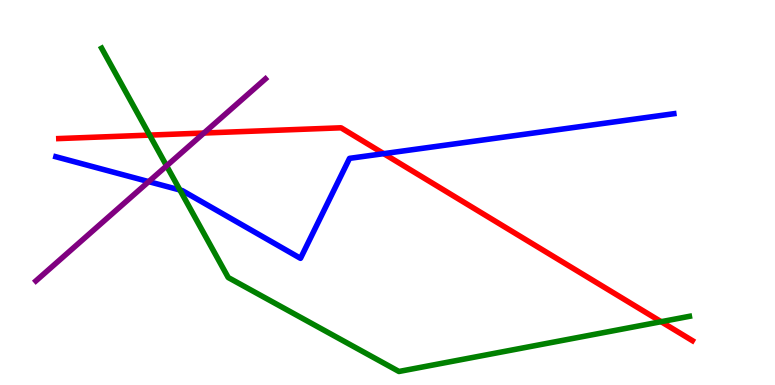[{'lines': ['blue', 'red'], 'intersections': [{'x': 4.95, 'y': 6.01}]}, {'lines': ['green', 'red'], 'intersections': [{'x': 1.93, 'y': 6.49}, {'x': 8.53, 'y': 1.64}]}, {'lines': ['purple', 'red'], 'intersections': [{'x': 2.63, 'y': 6.54}]}, {'lines': ['blue', 'green'], 'intersections': [{'x': 2.32, 'y': 5.07}]}, {'lines': ['blue', 'purple'], 'intersections': [{'x': 1.92, 'y': 5.28}]}, {'lines': ['green', 'purple'], 'intersections': [{'x': 2.15, 'y': 5.69}]}]